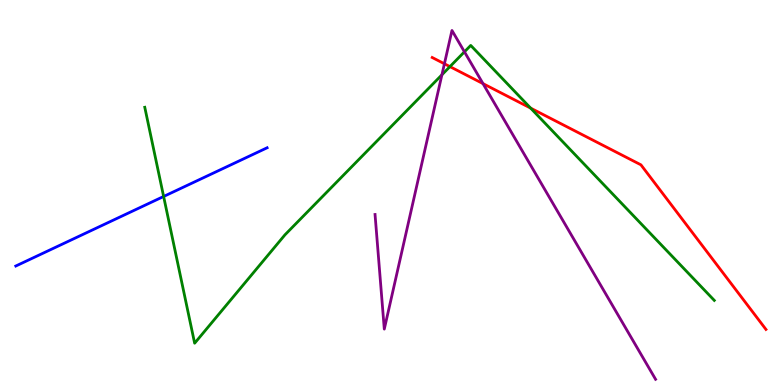[{'lines': ['blue', 'red'], 'intersections': []}, {'lines': ['green', 'red'], 'intersections': [{'x': 5.81, 'y': 8.27}, {'x': 6.85, 'y': 7.19}]}, {'lines': ['purple', 'red'], 'intersections': [{'x': 5.73, 'y': 8.34}, {'x': 6.23, 'y': 7.83}]}, {'lines': ['blue', 'green'], 'intersections': [{'x': 2.11, 'y': 4.9}]}, {'lines': ['blue', 'purple'], 'intersections': []}, {'lines': ['green', 'purple'], 'intersections': [{'x': 5.7, 'y': 8.06}, {'x': 5.99, 'y': 8.65}]}]